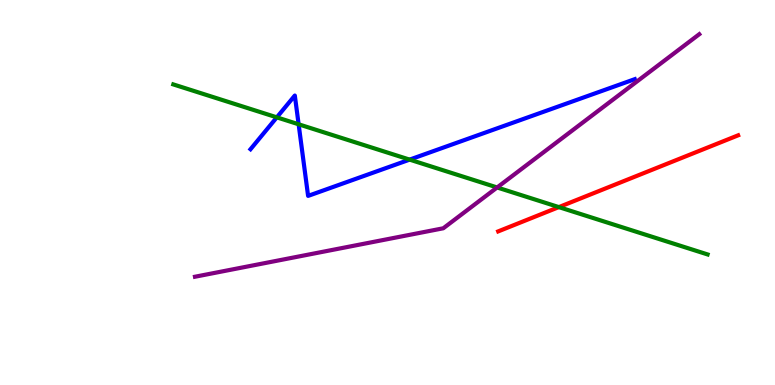[{'lines': ['blue', 'red'], 'intersections': []}, {'lines': ['green', 'red'], 'intersections': [{'x': 7.21, 'y': 4.62}]}, {'lines': ['purple', 'red'], 'intersections': []}, {'lines': ['blue', 'green'], 'intersections': [{'x': 3.57, 'y': 6.95}, {'x': 3.85, 'y': 6.77}, {'x': 5.29, 'y': 5.85}]}, {'lines': ['blue', 'purple'], 'intersections': []}, {'lines': ['green', 'purple'], 'intersections': [{'x': 6.41, 'y': 5.13}]}]